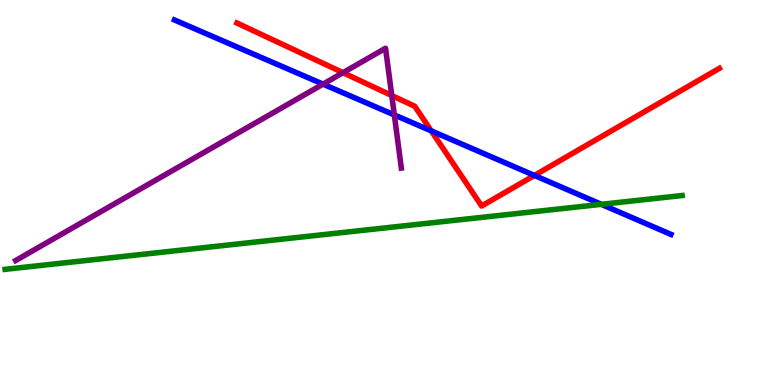[{'lines': ['blue', 'red'], 'intersections': [{'x': 5.56, 'y': 6.6}, {'x': 6.9, 'y': 5.44}]}, {'lines': ['green', 'red'], 'intersections': []}, {'lines': ['purple', 'red'], 'intersections': [{'x': 4.43, 'y': 8.11}, {'x': 5.06, 'y': 7.52}]}, {'lines': ['blue', 'green'], 'intersections': [{'x': 7.76, 'y': 4.69}]}, {'lines': ['blue', 'purple'], 'intersections': [{'x': 4.17, 'y': 7.81}, {'x': 5.09, 'y': 7.01}]}, {'lines': ['green', 'purple'], 'intersections': []}]